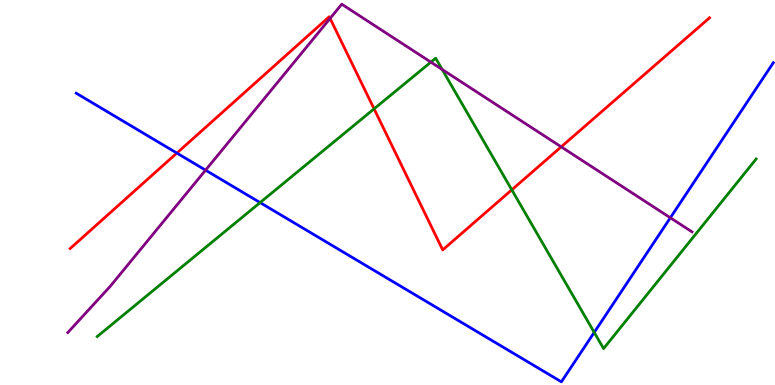[{'lines': ['blue', 'red'], 'intersections': [{'x': 2.28, 'y': 6.02}]}, {'lines': ['green', 'red'], 'intersections': [{'x': 4.83, 'y': 7.17}, {'x': 6.6, 'y': 5.07}]}, {'lines': ['purple', 'red'], 'intersections': [{'x': 4.26, 'y': 9.52}, {'x': 7.24, 'y': 6.19}]}, {'lines': ['blue', 'green'], 'intersections': [{'x': 3.36, 'y': 4.74}, {'x': 7.67, 'y': 1.37}]}, {'lines': ['blue', 'purple'], 'intersections': [{'x': 2.65, 'y': 5.58}, {'x': 8.65, 'y': 4.34}]}, {'lines': ['green', 'purple'], 'intersections': [{'x': 5.56, 'y': 8.39}, {'x': 5.71, 'y': 8.2}]}]